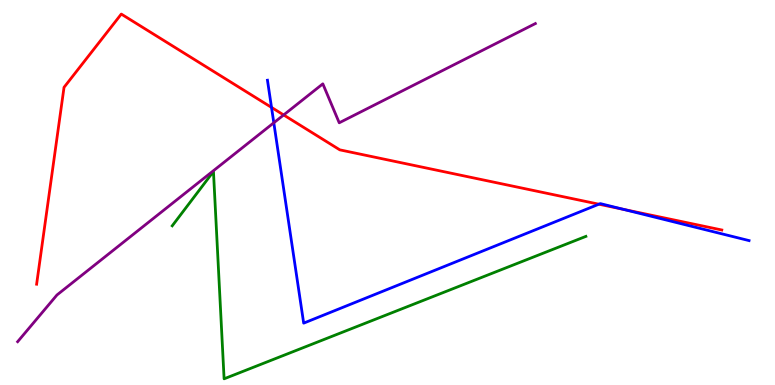[{'lines': ['blue', 'red'], 'intersections': [{'x': 3.5, 'y': 7.21}, {'x': 7.73, 'y': 4.7}, {'x': 8.05, 'y': 4.56}]}, {'lines': ['green', 'red'], 'intersections': []}, {'lines': ['purple', 'red'], 'intersections': [{'x': 3.66, 'y': 7.01}]}, {'lines': ['blue', 'green'], 'intersections': []}, {'lines': ['blue', 'purple'], 'intersections': [{'x': 3.53, 'y': 6.81}]}, {'lines': ['green', 'purple'], 'intersections': []}]